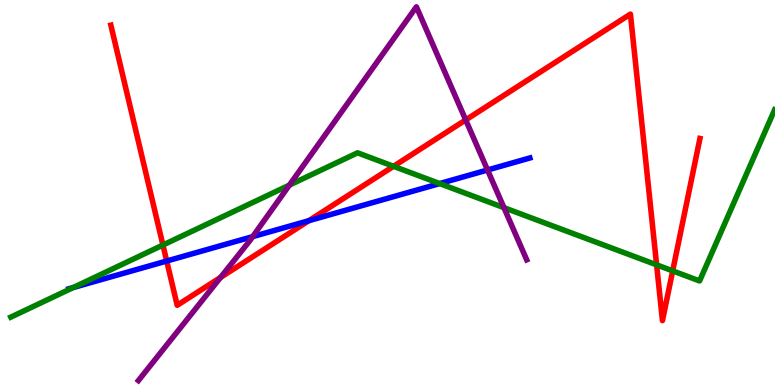[{'lines': ['blue', 'red'], 'intersections': [{'x': 2.15, 'y': 3.22}, {'x': 3.99, 'y': 4.27}]}, {'lines': ['green', 'red'], 'intersections': [{'x': 2.1, 'y': 3.64}, {'x': 5.08, 'y': 5.68}, {'x': 8.47, 'y': 3.12}, {'x': 8.68, 'y': 2.96}]}, {'lines': ['purple', 'red'], 'intersections': [{'x': 2.85, 'y': 2.79}, {'x': 6.01, 'y': 6.88}]}, {'lines': ['blue', 'green'], 'intersections': [{'x': 0.945, 'y': 2.53}, {'x': 5.67, 'y': 5.23}]}, {'lines': ['blue', 'purple'], 'intersections': [{'x': 3.26, 'y': 3.85}, {'x': 6.29, 'y': 5.58}]}, {'lines': ['green', 'purple'], 'intersections': [{'x': 3.73, 'y': 5.19}, {'x': 6.5, 'y': 4.61}]}]